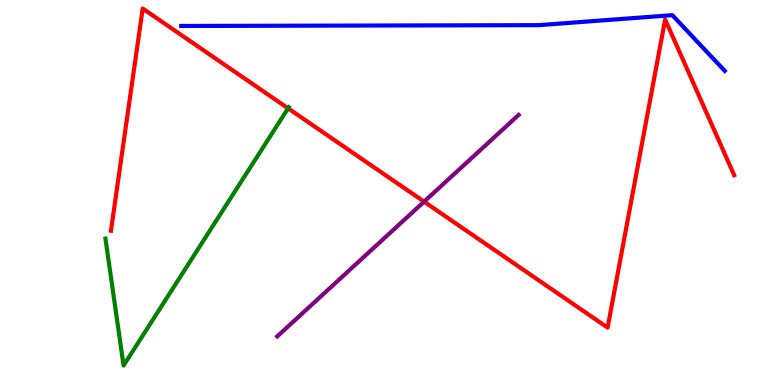[{'lines': ['blue', 'red'], 'intersections': []}, {'lines': ['green', 'red'], 'intersections': [{'x': 3.72, 'y': 7.19}]}, {'lines': ['purple', 'red'], 'intersections': [{'x': 5.47, 'y': 4.76}]}, {'lines': ['blue', 'green'], 'intersections': []}, {'lines': ['blue', 'purple'], 'intersections': []}, {'lines': ['green', 'purple'], 'intersections': []}]